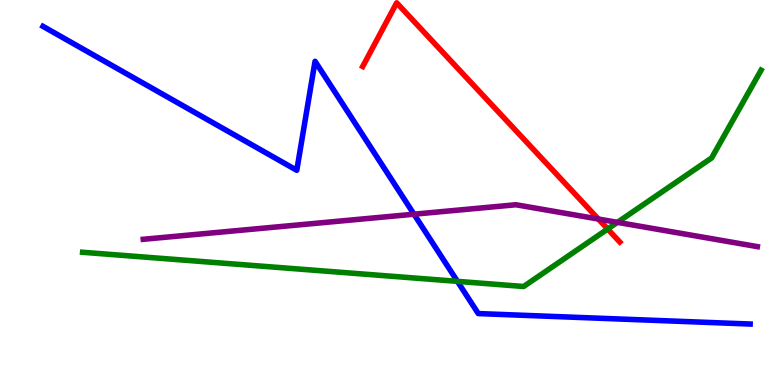[{'lines': ['blue', 'red'], 'intersections': []}, {'lines': ['green', 'red'], 'intersections': [{'x': 7.84, 'y': 4.05}]}, {'lines': ['purple', 'red'], 'intersections': [{'x': 7.72, 'y': 4.31}]}, {'lines': ['blue', 'green'], 'intersections': [{'x': 5.9, 'y': 2.69}]}, {'lines': ['blue', 'purple'], 'intersections': [{'x': 5.34, 'y': 4.44}]}, {'lines': ['green', 'purple'], 'intersections': [{'x': 7.97, 'y': 4.22}]}]